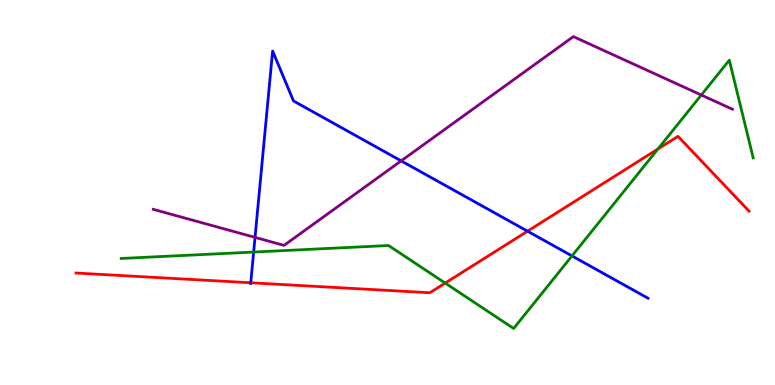[{'lines': ['blue', 'red'], 'intersections': [{'x': 3.24, 'y': 2.66}, {'x': 6.81, 'y': 4.0}]}, {'lines': ['green', 'red'], 'intersections': [{'x': 5.74, 'y': 2.65}, {'x': 8.49, 'y': 6.13}]}, {'lines': ['purple', 'red'], 'intersections': []}, {'lines': ['blue', 'green'], 'intersections': [{'x': 3.27, 'y': 3.45}, {'x': 7.38, 'y': 3.35}]}, {'lines': ['blue', 'purple'], 'intersections': [{'x': 3.29, 'y': 3.83}, {'x': 5.18, 'y': 5.82}]}, {'lines': ['green', 'purple'], 'intersections': [{'x': 9.05, 'y': 7.53}]}]